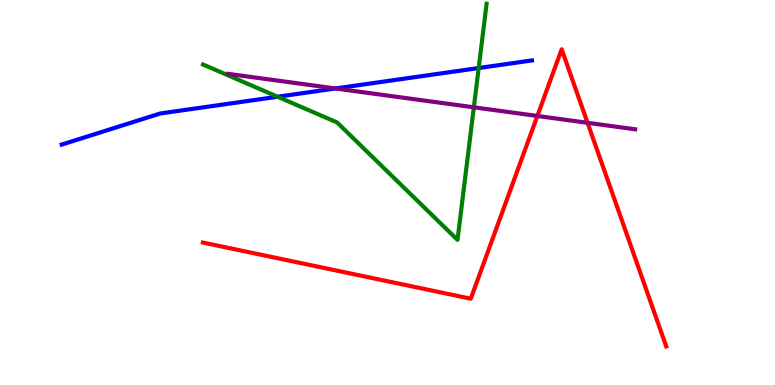[{'lines': ['blue', 'red'], 'intersections': []}, {'lines': ['green', 'red'], 'intersections': []}, {'lines': ['purple', 'red'], 'intersections': [{'x': 6.93, 'y': 6.99}, {'x': 7.58, 'y': 6.81}]}, {'lines': ['blue', 'green'], 'intersections': [{'x': 3.58, 'y': 7.49}, {'x': 6.18, 'y': 8.23}]}, {'lines': ['blue', 'purple'], 'intersections': [{'x': 4.33, 'y': 7.7}]}, {'lines': ['green', 'purple'], 'intersections': [{'x': 6.11, 'y': 7.21}]}]